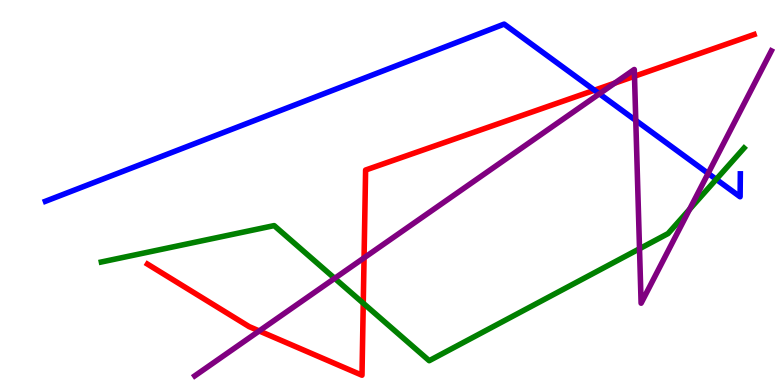[{'lines': ['blue', 'red'], 'intersections': [{'x': 7.67, 'y': 7.66}]}, {'lines': ['green', 'red'], 'intersections': [{'x': 4.69, 'y': 2.12}]}, {'lines': ['purple', 'red'], 'intersections': [{'x': 3.34, 'y': 1.4}, {'x': 4.7, 'y': 3.3}, {'x': 7.93, 'y': 7.84}, {'x': 8.19, 'y': 8.02}]}, {'lines': ['blue', 'green'], 'intersections': [{'x': 9.24, 'y': 5.34}]}, {'lines': ['blue', 'purple'], 'intersections': [{'x': 7.73, 'y': 7.56}, {'x': 8.2, 'y': 6.87}, {'x': 9.14, 'y': 5.5}]}, {'lines': ['green', 'purple'], 'intersections': [{'x': 4.32, 'y': 2.77}, {'x': 8.25, 'y': 3.54}, {'x': 8.9, 'y': 4.56}]}]